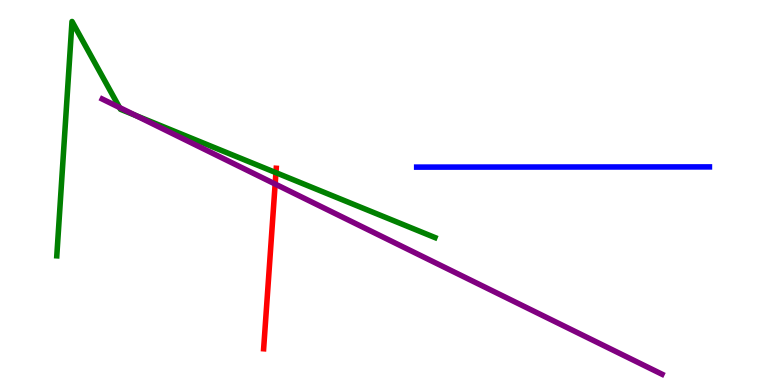[{'lines': ['blue', 'red'], 'intersections': []}, {'lines': ['green', 'red'], 'intersections': [{'x': 3.56, 'y': 5.51}]}, {'lines': ['purple', 'red'], 'intersections': [{'x': 3.55, 'y': 5.22}]}, {'lines': ['blue', 'green'], 'intersections': []}, {'lines': ['blue', 'purple'], 'intersections': []}, {'lines': ['green', 'purple'], 'intersections': [{'x': 1.54, 'y': 7.21}, {'x': 1.75, 'y': 7.0}]}]